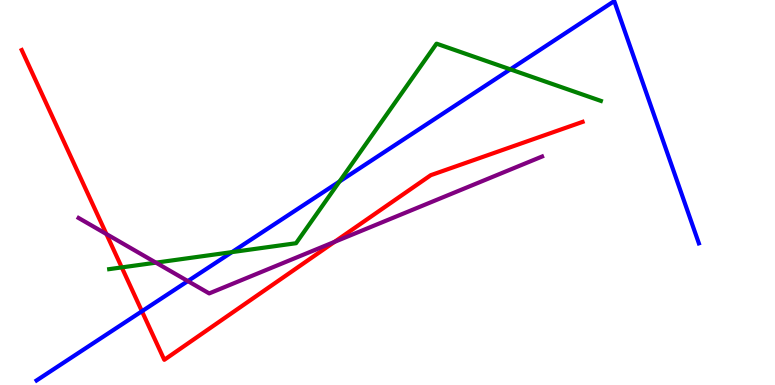[{'lines': ['blue', 'red'], 'intersections': [{'x': 1.83, 'y': 1.92}]}, {'lines': ['green', 'red'], 'intersections': [{'x': 1.57, 'y': 3.05}]}, {'lines': ['purple', 'red'], 'intersections': [{'x': 1.37, 'y': 3.92}, {'x': 4.32, 'y': 3.72}]}, {'lines': ['blue', 'green'], 'intersections': [{'x': 2.99, 'y': 3.45}, {'x': 4.38, 'y': 5.29}, {'x': 6.58, 'y': 8.2}]}, {'lines': ['blue', 'purple'], 'intersections': [{'x': 2.42, 'y': 2.7}]}, {'lines': ['green', 'purple'], 'intersections': [{'x': 2.01, 'y': 3.18}]}]